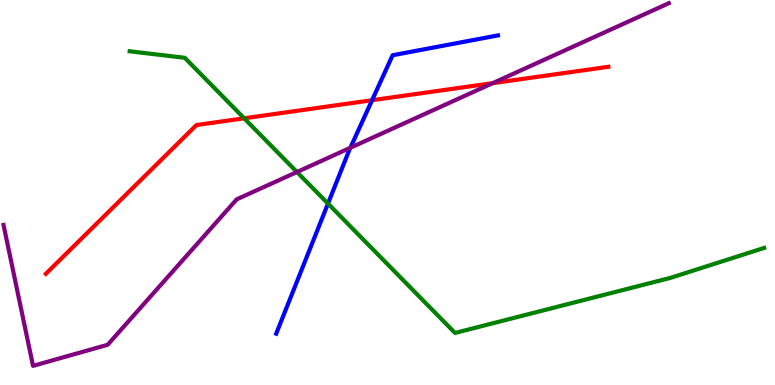[{'lines': ['blue', 'red'], 'intersections': [{'x': 4.8, 'y': 7.4}]}, {'lines': ['green', 'red'], 'intersections': [{'x': 3.15, 'y': 6.93}]}, {'lines': ['purple', 'red'], 'intersections': [{'x': 6.36, 'y': 7.84}]}, {'lines': ['blue', 'green'], 'intersections': [{'x': 4.23, 'y': 4.71}]}, {'lines': ['blue', 'purple'], 'intersections': [{'x': 4.52, 'y': 6.16}]}, {'lines': ['green', 'purple'], 'intersections': [{'x': 3.83, 'y': 5.53}]}]